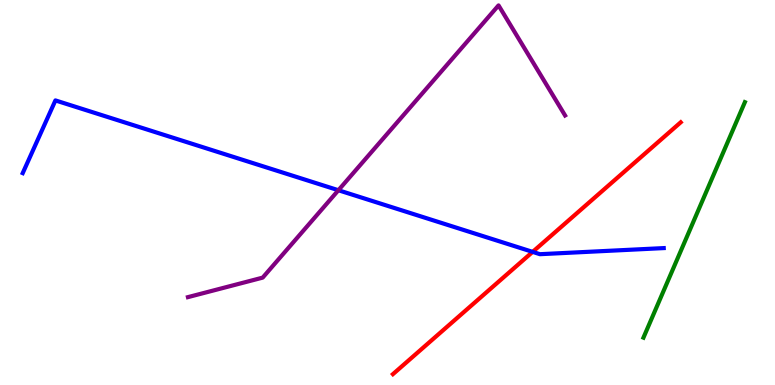[{'lines': ['blue', 'red'], 'intersections': [{'x': 6.87, 'y': 3.46}]}, {'lines': ['green', 'red'], 'intersections': []}, {'lines': ['purple', 'red'], 'intersections': []}, {'lines': ['blue', 'green'], 'intersections': []}, {'lines': ['blue', 'purple'], 'intersections': [{'x': 4.37, 'y': 5.06}]}, {'lines': ['green', 'purple'], 'intersections': []}]